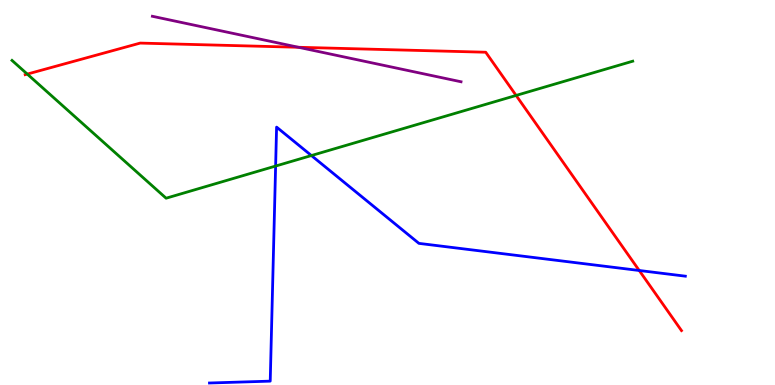[{'lines': ['blue', 'red'], 'intersections': [{'x': 8.25, 'y': 2.97}]}, {'lines': ['green', 'red'], 'intersections': [{'x': 0.352, 'y': 8.08}, {'x': 6.66, 'y': 7.52}]}, {'lines': ['purple', 'red'], 'intersections': [{'x': 3.85, 'y': 8.77}]}, {'lines': ['blue', 'green'], 'intersections': [{'x': 3.56, 'y': 5.69}, {'x': 4.02, 'y': 5.96}]}, {'lines': ['blue', 'purple'], 'intersections': []}, {'lines': ['green', 'purple'], 'intersections': []}]